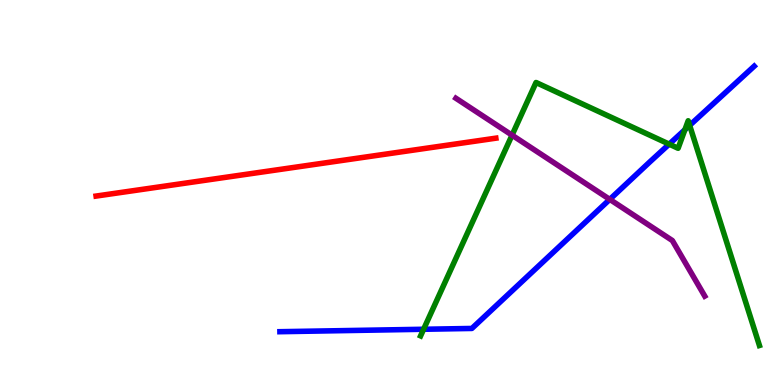[{'lines': ['blue', 'red'], 'intersections': []}, {'lines': ['green', 'red'], 'intersections': []}, {'lines': ['purple', 'red'], 'intersections': []}, {'lines': ['blue', 'green'], 'intersections': [{'x': 5.47, 'y': 1.45}, {'x': 8.63, 'y': 6.26}, {'x': 8.84, 'y': 6.63}, {'x': 8.9, 'y': 6.74}]}, {'lines': ['blue', 'purple'], 'intersections': [{'x': 7.87, 'y': 4.82}]}, {'lines': ['green', 'purple'], 'intersections': [{'x': 6.61, 'y': 6.49}]}]